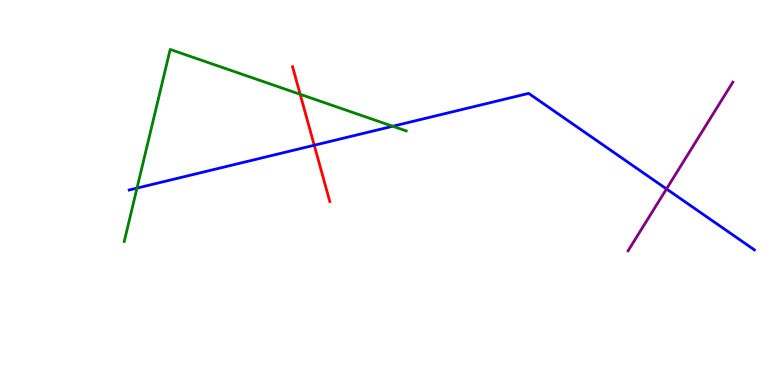[{'lines': ['blue', 'red'], 'intersections': [{'x': 4.05, 'y': 6.23}]}, {'lines': ['green', 'red'], 'intersections': [{'x': 3.87, 'y': 7.55}]}, {'lines': ['purple', 'red'], 'intersections': []}, {'lines': ['blue', 'green'], 'intersections': [{'x': 1.77, 'y': 5.11}, {'x': 5.07, 'y': 6.72}]}, {'lines': ['blue', 'purple'], 'intersections': [{'x': 8.6, 'y': 5.09}]}, {'lines': ['green', 'purple'], 'intersections': []}]